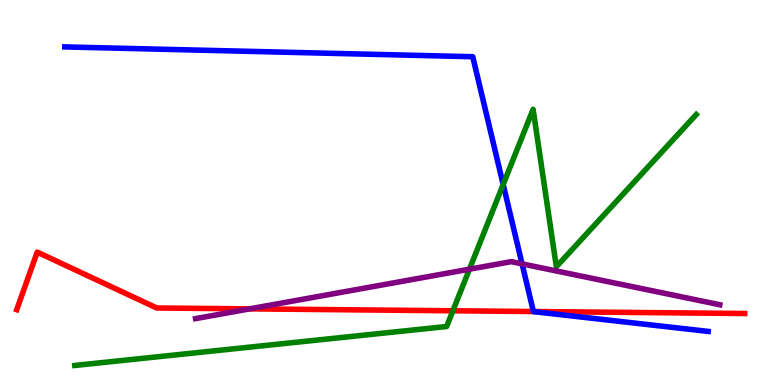[{'lines': ['blue', 'red'], 'intersections': [{'x': 6.88, 'y': 1.91}]}, {'lines': ['green', 'red'], 'intersections': [{'x': 5.84, 'y': 1.93}]}, {'lines': ['purple', 'red'], 'intersections': [{'x': 3.22, 'y': 1.98}]}, {'lines': ['blue', 'green'], 'intersections': [{'x': 6.49, 'y': 5.21}]}, {'lines': ['blue', 'purple'], 'intersections': [{'x': 6.74, 'y': 3.15}]}, {'lines': ['green', 'purple'], 'intersections': [{'x': 6.06, 'y': 3.01}]}]